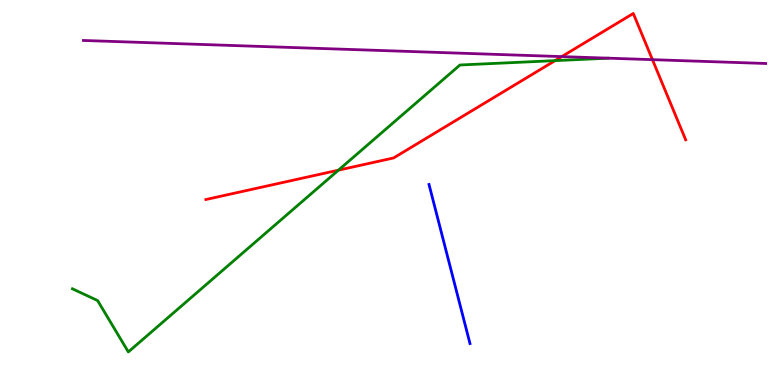[{'lines': ['blue', 'red'], 'intersections': []}, {'lines': ['green', 'red'], 'intersections': [{'x': 4.37, 'y': 5.58}, {'x': 7.16, 'y': 8.43}]}, {'lines': ['purple', 'red'], 'intersections': [{'x': 7.25, 'y': 8.53}, {'x': 8.42, 'y': 8.45}]}, {'lines': ['blue', 'green'], 'intersections': []}, {'lines': ['blue', 'purple'], 'intersections': []}, {'lines': ['green', 'purple'], 'intersections': []}]